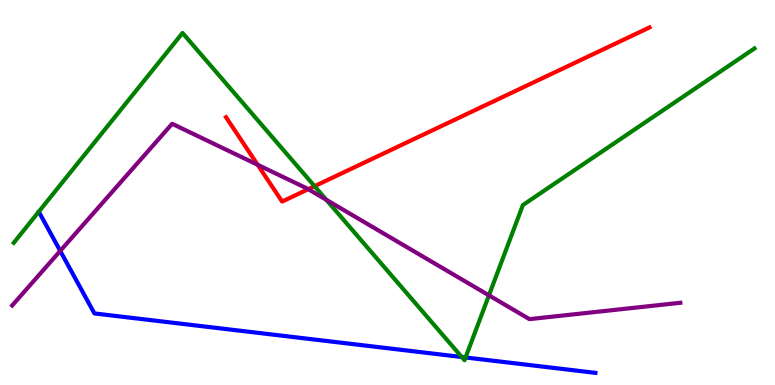[{'lines': ['blue', 'red'], 'intersections': []}, {'lines': ['green', 'red'], 'intersections': [{'x': 4.06, 'y': 5.16}]}, {'lines': ['purple', 'red'], 'intersections': [{'x': 3.32, 'y': 5.72}, {'x': 3.98, 'y': 5.09}]}, {'lines': ['blue', 'green'], 'intersections': [{'x': 5.96, 'y': 0.727}, {'x': 6.01, 'y': 0.715}]}, {'lines': ['blue', 'purple'], 'intersections': [{'x': 0.777, 'y': 3.48}]}, {'lines': ['green', 'purple'], 'intersections': [{'x': 4.21, 'y': 4.81}, {'x': 6.31, 'y': 2.33}]}]